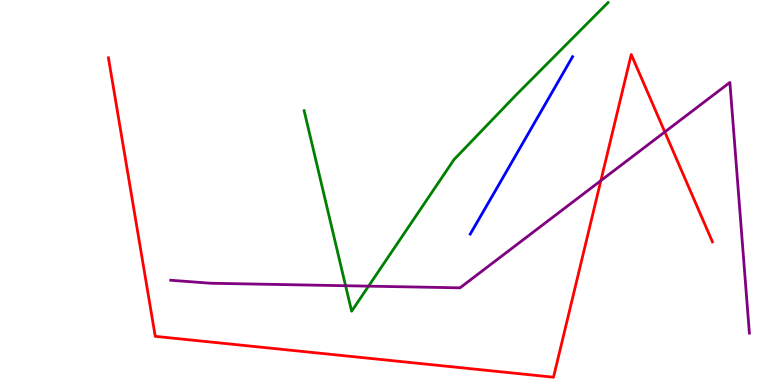[{'lines': ['blue', 'red'], 'intersections': []}, {'lines': ['green', 'red'], 'intersections': []}, {'lines': ['purple', 'red'], 'intersections': [{'x': 7.75, 'y': 5.31}, {'x': 8.58, 'y': 6.57}]}, {'lines': ['blue', 'green'], 'intersections': []}, {'lines': ['blue', 'purple'], 'intersections': []}, {'lines': ['green', 'purple'], 'intersections': [{'x': 4.46, 'y': 2.58}, {'x': 4.76, 'y': 2.57}]}]